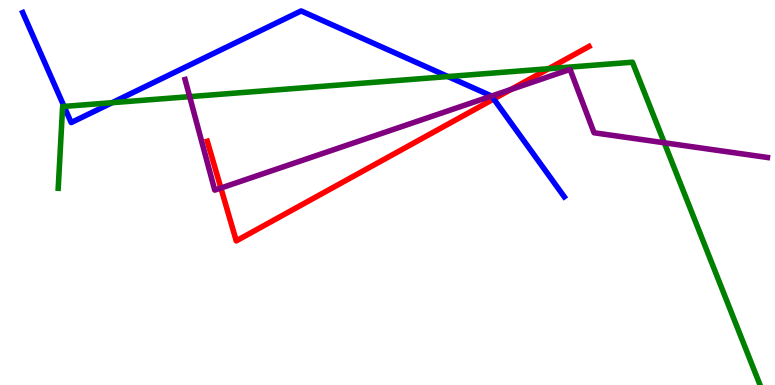[{'lines': ['blue', 'red'], 'intersections': [{'x': 6.37, 'y': 7.43}]}, {'lines': ['green', 'red'], 'intersections': [{'x': 7.08, 'y': 8.21}]}, {'lines': ['purple', 'red'], 'intersections': [{'x': 2.85, 'y': 5.12}, {'x': 6.59, 'y': 7.68}]}, {'lines': ['blue', 'green'], 'intersections': [{'x': 0.827, 'y': 7.24}, {'x': 1.45, 'y': 7.33}, {'x': 5.78, 'y': 8.01}]}, {'lines': ['blue', 'purple'], 'intersections': [{'x': 6.34, 'y': 7.51}]}, {'lines': ['green', 'purple'], 'intersections': [{'x': 2.45, 'y': 7.49}, {'x': 8.57, 'y': 6.29}]}]